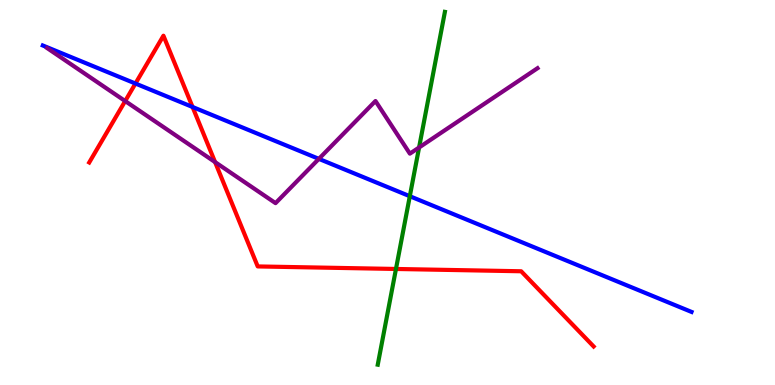[{'lines': ['blue', 'red'], 'intersections': [{'x': 1.75, 'y': 7.83}, {'x': 2.48, 'y': 7.22}]}, {'lines': ['green', 'red'], 'intersections': [{'x': 5.11, 'y': 3.01}]}, {'lines': ['purple', 'red'], 'intersections': [{'x': 1.62, 'y': 7.38}, {'x': 2.78, 'y': 5.79}]}, {'lines': ['blue', 'green'], 'intersections': [{'x': 5.29, 'y': 4.9}]}, {'lines': ['blue', 'purple'], 'intersections': [{'x': 4.11, 'y': 5.87}]}, {'lines': ['green', 'purple'], 'intersections': [{'x': 5.41, 'y': 6.17}]}]